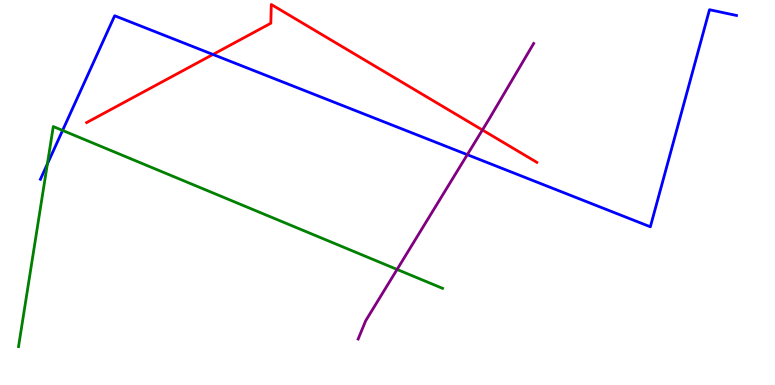[{'lines': ['blue', 'red'], 'intersections': [{'x': 2.75, 'y': 8.59}]}, {'lines': ['green', 'red'], 'intersections': []}, {'lines': ['purple', 'red'], 'intersections': [{'x': 6.22, 'y': 6.62}]}, {'lines': ['blue', 'green'], 'intersections': [{'x': 0.611, 'y': 5.74}, {'x': 0.808, 'y': 6.61}]}, {'lines': ['blue', 'purple'], 'intersections': [{'x': 6.03, 'y': 5.98}]}, {'lines': ['green', 'purple'], 'intersections': [{'x': 5.12, 'y': 3.0}]}]